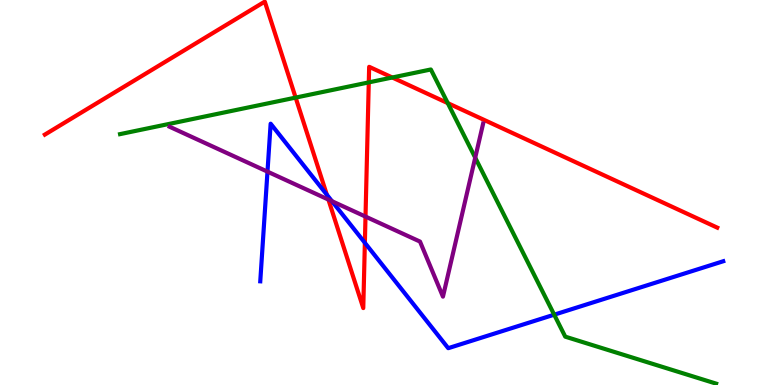[{'lines': ['blue', 'red'], 'intersections': [{'x': 4.22, 'y': 4.94}, {'x': 4.71, 'y': 3.69}]}, {'lines': ['green', 'red'], 'intersections': [{'x': 3.81, 'y': 7.46}, {'x': 4.76, 'y': 7.86}, {'x': 5.06, 'y': 7.99}, {'x': 5.78, 'y': 7.32}]}, {'lines': ['purple', 'red'], 'intersections': [{'x': 4.24, 'y': 4.82}, {'x': 4.72, 'y': 4.37}]}, {'lines': ['blue', 'green'], 'intersections': [{'x': 7.15, 'y': 1.83}]}, {'lines': ['blue', 'purple'], 'intersections': [{'x': 3.45, 'y': 5.54}, {'x': 4.28, 'y': 4.77}]}, {'lines': ['green', 'purple'], 'intersections': [{'x': 6.13, 'y': 5.9}]}]